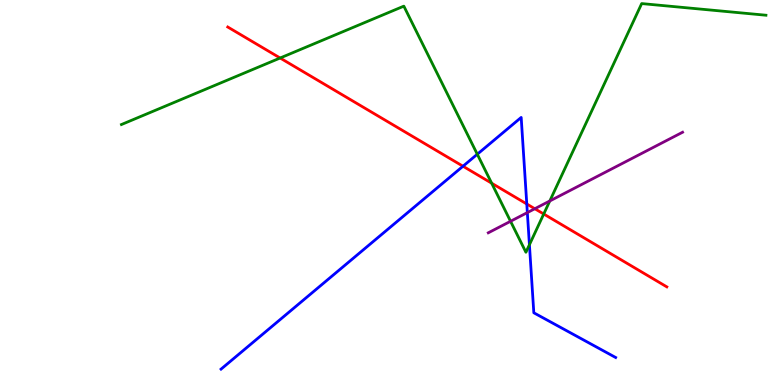[{'lines': ['blue', 'red'], 'intersections': [{'x': 5.97, 'y': 5.68}, {'x': 6.8, 'y': 4.7}]}, {'lines': ['green', 'red'], 'intersections': [{'x': 3.61, 'y': 8.49}, {'x': 6.34, 'y': 5.24}, {'x': 7.02, 'y': 4.44}]}, {'lines': ['purple', 'red'], 'intersections': [{'x': 6.9, 'y': 4.58}]}, {'lines': ['blue', 'green'], 'intersections': [{'x': 6.16, 'y': 5.99}, {'x': 6.83, 'y': 3.64}]}, {'lines': ['blue', 'purple'], 'intersections': [{'x': 6.8, 'y': 4.48}]}, {'lines': ['green', 'purple'], 'intersections': [{'x': 6.59, 'y': 4.25}, {'x': 7.09, 'y': 4.78}]}]